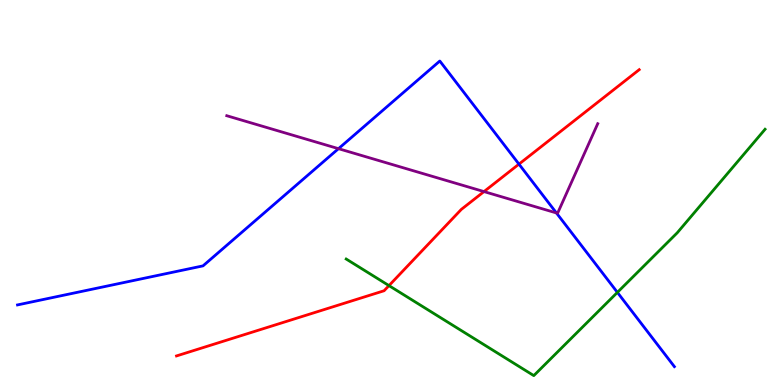[{'lines': ['blue', 'red'], 'intersections': [{'x': 6.7, 'y': 5.74}]}, {'lines': ['green', 'red'], 'intersections': [{'x': 5.02, 'y': 2.58}]}, {'lines': ['purple', 'red'], 'intersections': [{'x': 6.25, 'y': 5.02}]}, {'lines': ['blue', 'green'], 'intersections': [{'x': 7.97, 'y': 2.41}]}, {'lines': ['blue', 'purple'], 'intersections': [{'x': 4.37, 'y': 6.14}, {'x': 7.18, 'y': 4.47}]}, {'lines': ['green', 'purple'], 'intersections': []}]